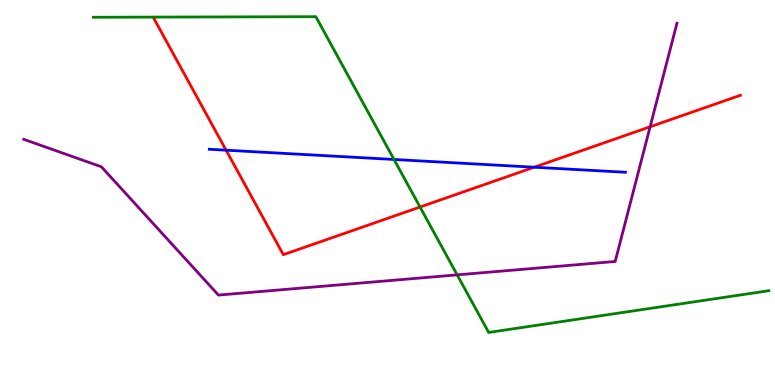[{'lines': ['blue', 'red'], 'intersections': [{'x': 2.92, 'y': 6.1}, {'x': 6.89, 'y': 5.66}]}, {'lines': ['green', 'red'], 'intersections': [{'x': 5.42, 'y': 4.62}]}, {'lines': ['purple', 'red'], 'intersections': [{'x': 8.39, 'y': 6.71}]}, {'lines': ['blue', 'green'], 'intersections': [{'x': 5.08, 'y': 5.86}]}, {'lines': ['blue', 'purple'], 'intersections': []}, {'lines': ['green', 'purple'], 'intersections': [{'x': 5.9, 'y': 2.86}]}]